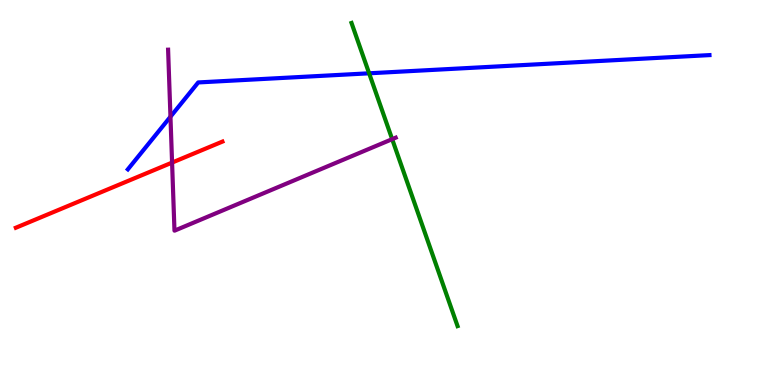[{'lines': ['blue', 'red'], 'intersections': []}, {'lines': ['green', 'red'], 'intersections': []}, {'lines': ['purple', 'red'], 'intersections': [{'x': 2.22, 'y': 5.78}]}, {'lines': ['blue', 'green'], 'intersections': [{'x': 4.76, 'y': 8.1}]}, {'lines': ['blue', 'purple'], 'intersections': [{'x': 2.2, 'y': 6.97}]}, {'lines': ['green', 'purple'], 'intersections': [{'x': 5.06, 'y': 6.39}]}]